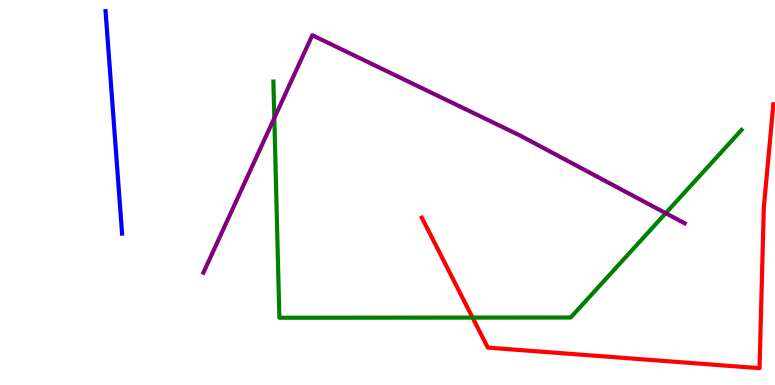[{'lines': ['blue', 'red'], 'intersections': []}, {'lines': ['green', 'red'], 'intersections': [{'x': 6.1, 'y': 1.75}]}, {'lines': ['purple', 'red'], 'intersections': []}, {'lines': ['blue', 'green'], 'intersections': []}, {'lines': ['blue', 'purple'], 'intersections': []}, {'lines': ['green', 'purple'], 'intersections': [{'x': 3.54, 'y': 6.93}, {'x': 8.59, 'y': 4.46}]}]